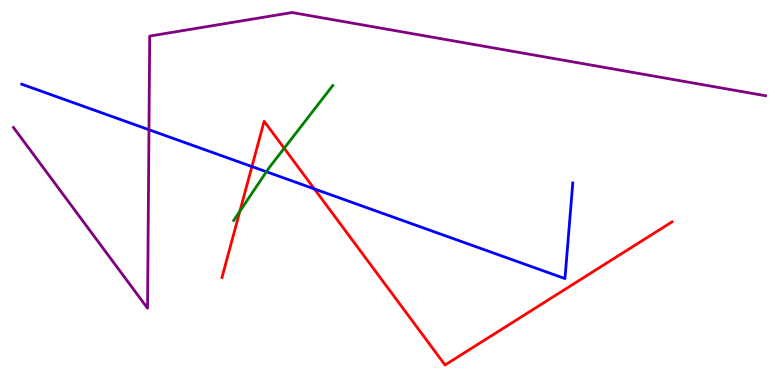[{'lines': ['blue', 'red'], 'intersections': [{'x': 3.25, 'y': 5.67}, {'x': 4.06, 'y': 5.09}]}, {'lines': ['green', 'red'], 'intersections': [{'x': 3.09, 'y': 4.51}, {'x': 3.67, 'y': 6.15}]}, {'lines': ['purple', 'red'], 'intersections': []}, {'lines': ['blue', 'green'], 'intersections': [{'x': 3.44, 'y': 5.54}]}, {'lines': ['blue', 'purple'], 'intersections': [{'x': 1.92, 'y': 6.63}]}, {'lines': ['green', 'purple'], 'intersections': []}]